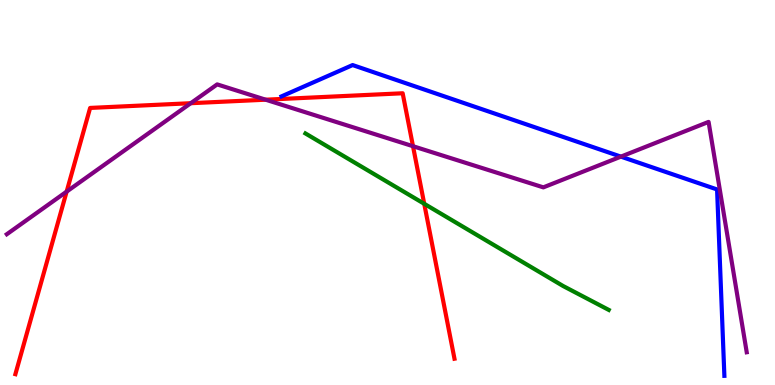[{'lines': ['blue', 'red'], 'intersections': []}, {'lines': ['green', 'red'], 'intersections': [{'x': 5.47, 'y': 4.71}]}, {'lines': ['purple', 'red'], 'intersections': [{'x': 0.86, 'y': 5.02}, {'x': 2.46, 'y': 7.32}, {'x': 3.43, 'y': 7.41}, {'x': 5.33, 'y': 6.2}]}, {'lines': ['blue', 'green'], 'intersections': []}, {'lines': ['blue', 'purple'], 'intersections': [{'x': 8.01, 'y': 5.93}]}, {'lines': ['green', 'purple'], 'intersections': []}]